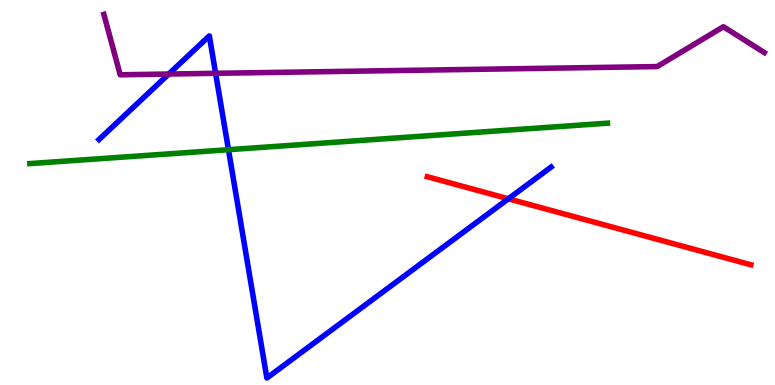[{'lines': ['blue', 'red'], 'intersections': [{'x': 6.56, 'y': 4.84}]}, {'lines': ['green', 'red'], 'intersections': []}, {'lines': ['purple', 'red'], 'intersections': []}, {'lines': ['blue', 'green'], 'intersections': [{'x': 2.95, 'y': 6.11}]}, {'lines': ['blue', 'purple'], 'intersections': [{'x': 2.18, 'y': 8.08}, {'x': 2.78, 'y': 8.1}]}, {'lines': ['green', 'purple'], 'intersections': []}]